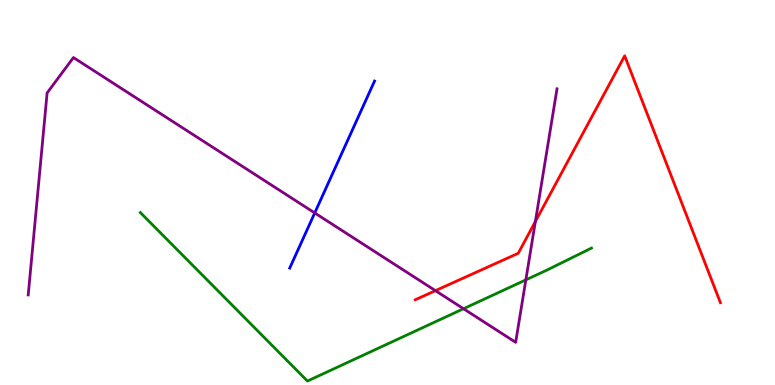[{'lines': ['blue', 'red'], 'intersections': []}, {'lines': ['green', 'red'], 'intersections': []}, {'lines': ['purple', 'red'], 'intersections': [{'x': 5.62, 'y': 2.45}, {'x': 6.91, 'y': 4.25}]}, {'lines': ['blue', 'green'], 'intersections': []}, {'lines': ['blue', 'purple'], 'intersections': [{'x': 4.06, 'y': 4.47}]}, {'lines': ['green', 'purple'], 'intersections': [{'x': 5.98, 'y': 1.98}, {'x': 6.79, 'y': 2.73}]}]